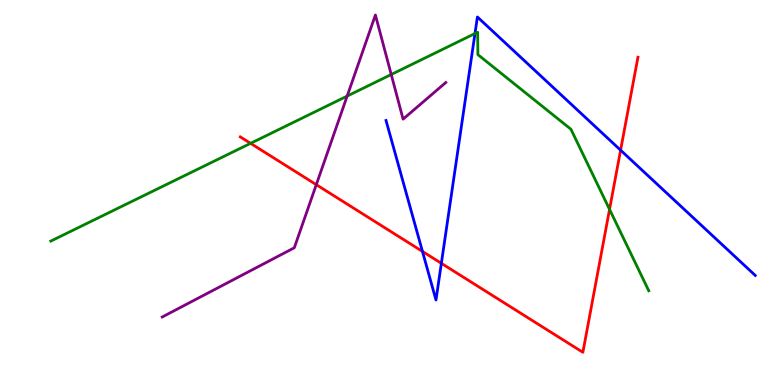[{'lines': ['blue', 'red'], 'intersections': [{'x': 5.45, 'y': 3.47}, {'x': 5.69, 'y': 3.16}, {'x': 8.01, 'y': 6.1}]}, {'lines': ['green', 'red'], 'intersections': [{'x': 3.23, 'y': 6.28}, {'x': 7.87, 'y': 4.56}]}, {'lines': ['purple', 'red'], 'intersections': [{'x': 4.08, 'y': 5.2}]}, {'lines': ['blue', 'green'], 'intersections': [{'x': 6.13, 'y': 9.13}]}, {'lines': ['blue', 'purple'], 'intersections': []}, {'lines': ['green', 'purple'], 'intersections': [{'x': 4.48, 'y': 7.5}, {'x': 5.05, 'y': 8.06}]}]